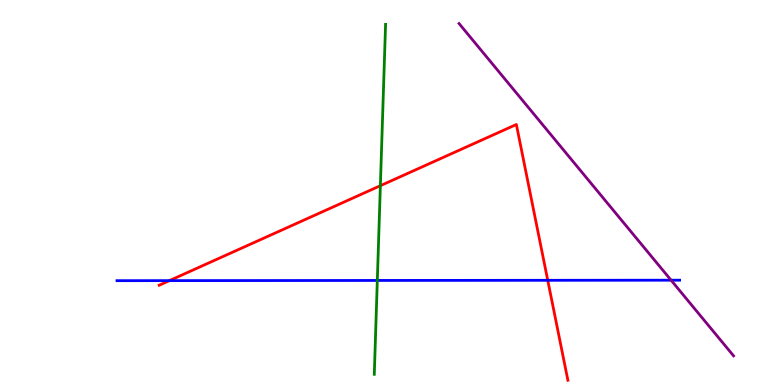[{'lines': ['blue', 'red'], 'intersections': [{'x': 2.19, 'y': 2.71}, {'x': 7.07, 'y': 2.72}]}, {'lines': ['green', 'red'], 'intersections': [{'x': 4.91, 'y': 5.18}]}, {'lines': ['purple', 'red'], 'intersections': []}, {'lines': ['blue', 'green'], 'intersections': [{'x': 4.87, 'y': 2.72}]}, {'lines': ['blue', 'purple'], 'intersections': [{'x': 8.66, 'y': 2.72}]}, {'lines': ['green', 'purple'], 'intersections': []}]